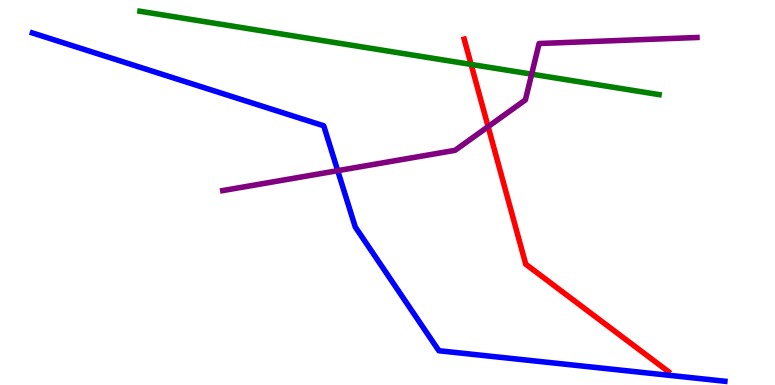[{'lines': ['blue', 'red'], 'intersections': []}, {'lines': ['green', 'red'], 'intersections': [{'x': 6.08, 'y': 8.33}]}, {'lines': ['purple', 'red'], 'intersections': [{'x': 6.3, 'y': 6.71}]}, {'lines': ['blue', 'green'], 'intersections': []}, {'lines': ['blue', 'purple'], 'intersections': [{'x': 4.36, 'y': 5.57}]}, {'lines': ['green', 'purple'], 'intersections': [{'x': 6.86, 'y': 8.07}]}]